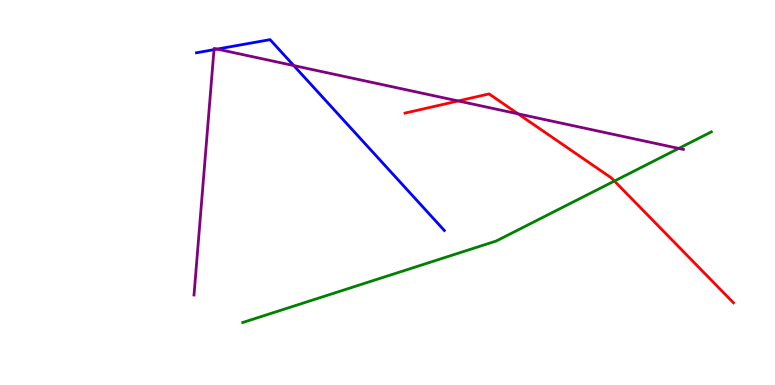[{'lines': ['blue', 'red'], 'intersections': []}, {'lines': ['green', 'red'], 'intersections': [{'x': 7.93, 'y': 5.3}]}, {'lines': ['purple', 'red'], 'intersections': [{'x': 5.91, 'y': 7.38}, {'x': 6.69, 'y': 7.04}]}, {'lines': ['blue', 'green'], 'intersections': []}, {'lines': ['blue', 'purple'], 'intersections': [{'x': 2.76, 'y': 8.71}, {'x': 2.8, 'y': 8.73}, {'x': 3.79, 'y': 8.3}]}, {'lines': ['green', 'purple'], 'intersections': [{'x': 8.76, 'y': 6.15}]}]